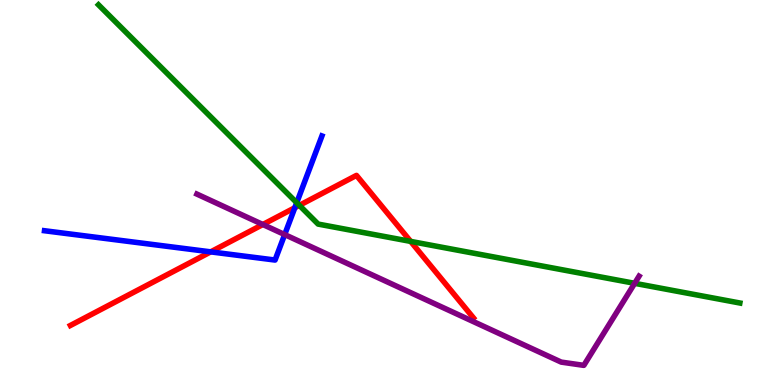[{'lines': ['blue', 'red'], 'intersections': [{'x': 2.72, 'y': 3.46}, {'x': 3.8, 'y': 4.6}]}, {'lines': ['green', 'red'], 'intersections': [{'x': 3.86, 'y': 4.67}, {'x': 5.3, 'y': 3.73}]}, {'lines': ['purple', 'red'], 'intersections': [{'x': 3.39, 'y': 4.17}]}, {'lines': ['blue', 'green'], 'intersections': [{'x': 3.83, 'y': 4.73}]}, {'lines': ['blue', 'purple'], 'intersections': [{'x': 3.67, 'y': 3.91}]}, {'lines': ['green', 'purple'], 'intersections': [{'x': 8.19, 'y': 2.64}]}]